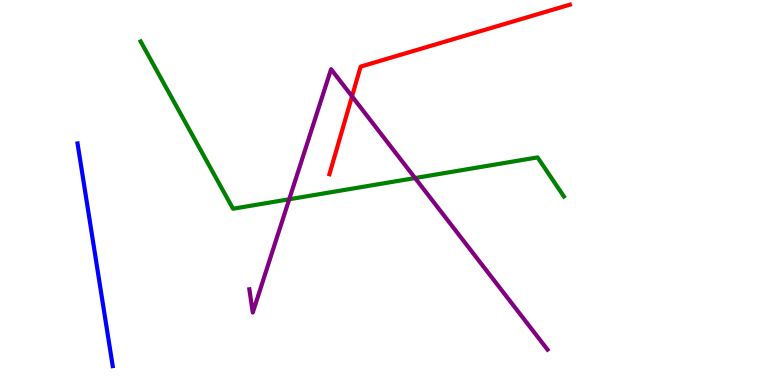[{'lines': ['blue', 'red'], 'intersections': []}, {'lines': ['green', 'red'], 'intersections': []}, {'lines': ['purple', 'red'], 'intersections': [{'x': 4.54, 'y': 7.5}]}, {'lines': ['blue', 'green'], 'intersections': []}, {'lines': ['blue', 'purple'], 'intersections': []}, {'lines': ['green', 'purple'], 'intersections': [{'x': 3.73, 'y': 4.82}, {'x': 5.36, 'y': 5.38}]}]